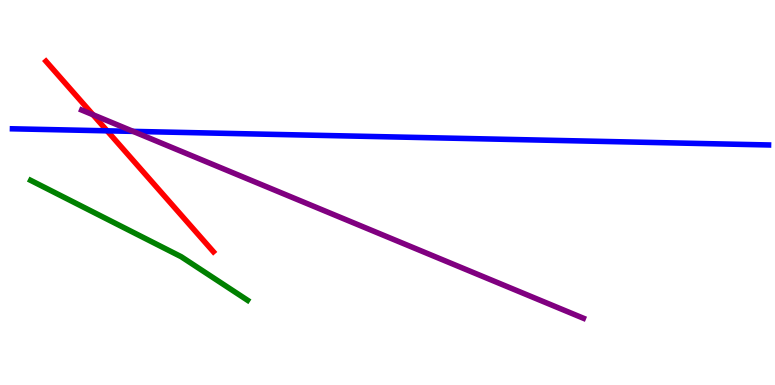[{'lines': ['blue', 'red'], 'intersections': [{'x': 1.38, 'y': 6.6}]}, {'lines': ['green', 'red'], 'intersections': []}, {'lines': ['purple', 'red'], 'intersections': [{'x': 1.2, 'y': 7.02}]}, {'lines': ['blue', 'green'], 'intersections': []}, {'lines': ['blue', 'purple'], 'intersections': [{'x': 1.72, 'y': 6.59}]}, {'lines': ['green', 'purple'], 'intersections': []}]